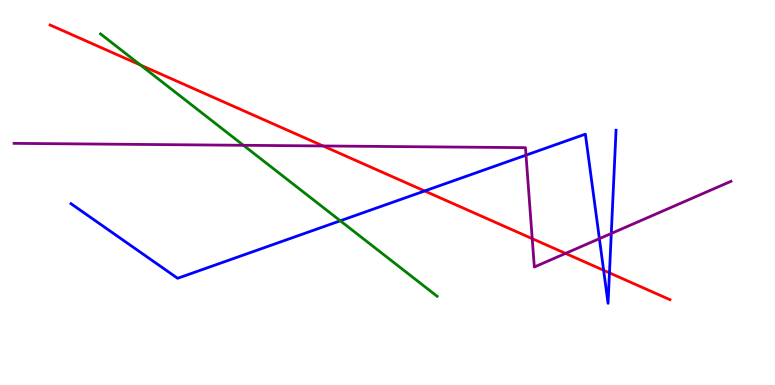[{'lines': ['blue', 'red'], 'intersections': [{'x': 5.48, 'y': 5.04}, {'x': 7.79, 'y': 2.98}, {'x': 7.86, 'y': 2.91}]}, {'lines': ['green', 'red'], 'intersections': [{'x': 1.81, 'y': 8.31}]}, {'lines': ['purple', 'red'], 'intersections': [{'x': 4.17, 'y': 6.21}, {'x': 6.87, 'y': 3.8}, {'x': 7.3, 'y': 3.42}]}, {'lines': ['blue', 'green'], 'intersections': [{'x': 4.39, 'y': 4.27}]}, {'lines': ['blue', 'purple'], 'intersections': [{'x': 6.79, 'y': 5.97}, {'x': 7.73, 'y': 3.8}, {'x': 7.89, 'y': 3.94}]}, {'lines': ['green', 'purple'], 'intersections': [{'x': 3.14, 'y': 6.23}]}]